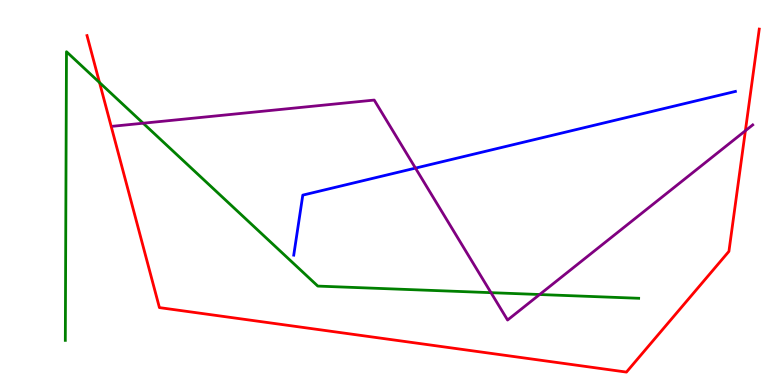[{'lines': ['blue', 'red'], 'intersections': []}, {'lines': ['green', 'red'], 'intersections': [{'x': 1.28, 'y': 7.86}]}, {'lines': ['purple', 'red'], 'intersections': [{'x': 9.62, 'y': 6.6}]}, {'lines': ['blue', 'green'], 'intersections': []}, {'lines': ['blue', 'purple'], 'intersections': [{'x': 5.36, 'y': 5.63}]}, {'lines': ['green', 'purple'], 'intersections': [{'x': 1.85, 'y': 6.8}, {'x': 6.34, 'y': 2.4}, {'x': 6.96, 'y': 2.35}]}]